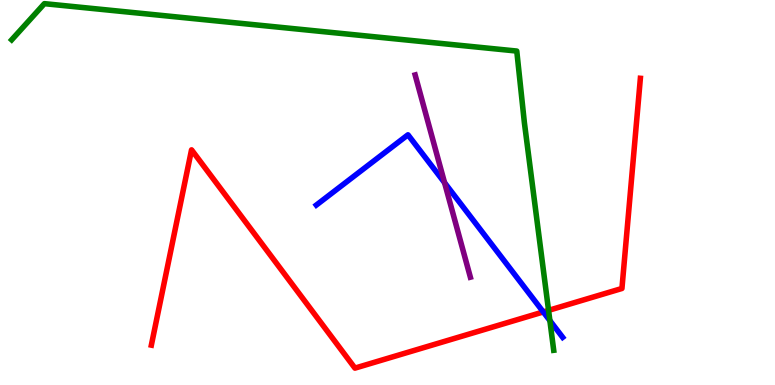[{'lines': ['blue', 'red'], 'intersections': [{'x': 7.01, 'y': 1.9}]}, {'lines': ['green', 'red'], 'intersections': [{'x': 7.08, 'y': 1.94}]}, {'lines': ['purple', 'red'], 'intersections': []}, {'lines': ['blue', 'green'], 'intersections': [{'x': 7.1, 'y': 1.67}]}, {'lines': ['blue', 'purple'], 'intersections': [{'x': 5.74, 'y': 5.25}]}, {'lines': ['green', 'purple'], 'intersections': []}]